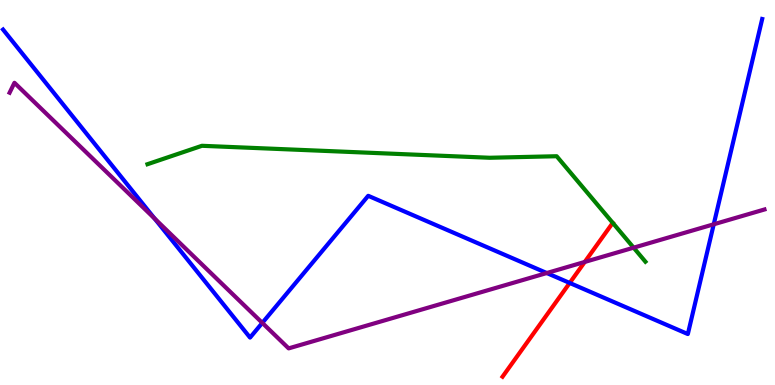[{'lines': ['blue', 'red'], 'intersections': [{'x': 7.35, 'y': 2.65}]}, {'lines': ['green', 'red'], 'intersections': []}, {'lines': ['purple', 'red'], 'intersections': [{'x': 7.55, 'y': 3.2}]}, {'lines': ['blue', 'green'], 'intersections': []}, {'lines': ['blue', 'purple'], 'intersections': [{'x': 1.99, 'y': 4.32}, {'x': 3.38, 'y': 1.61}, {'x': 7.06, 'y': 2.91}, {'x': 9.21, 'y': 4.17}]}, {'lines': ['green', 'purple'], 'intersections': [{'x': 8.18, 'y': 3.57}]}]